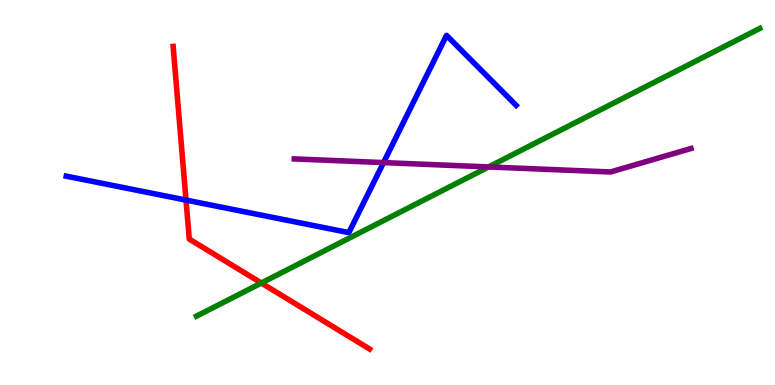[{'lines': ['blue', 'red'], 'intersections': [{'x': 2.4, 'y': 4.8}]}, {'lines': ['green', 'red'], 'intersections': [{'x': 3.37, 'y': 2.65}]}, {'lines': ['purple', 'red'], 'intersections': []}, {'lines': ['blue', 'green'], 'intersections': []}, {'lines': ['blue', 'purple'], 'intersections': [{'x': 4.95, 'y': 5.78}]}, {'lines': ['green', 'purple'], 'intersections': [{'x': 6.3, 'y': 5.66}]}]